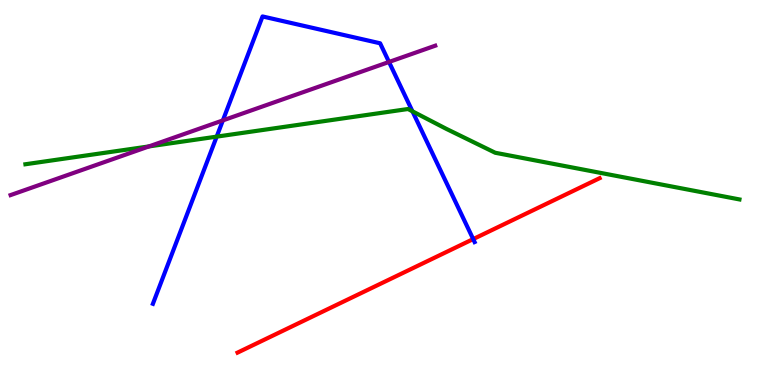[{'lines': ['blue', 'red'], 'intersections': [{'x': 6.11, 'y': 3.79}]}, {'lines': ['green', 'red'], 'intersections': []}, {'lines': ['purple', 'red'], 'intersections': []}, {'lines': ['blue', 'green'], 'intersections': [{'x': 2.8, 'y': 6.45}, {'x': 5.32, 'y': 7.11}]}, {'lines': ['blue', 'purple'], 'intersections': [{'x': 2.88, 'y': 6.87}, {'x': 5.02, 'y': 8.39}]}, {'lines': ['green', 'purple'], 'intersections': [{'x': 1.92, 'y': 6.2}]}]